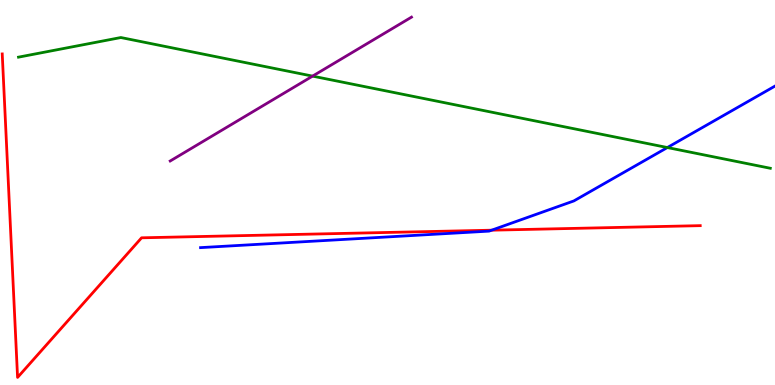[{'lines': ['blue', 'red'], 'intersections': [{'x': 6.34, 'y': 4.02}]}, {'lines': ['green', 'red'], 'intersections': []}, {'lines': ['purple', 'red'], 'intersections': []}, {'lines': ['blue', 'green'], 'intersections': [{'x': 8.61, 'y': 6.17}]}, {'lines': ['blue', 'purple'], 'intersections': []}, {'lines': ['green', 'purple'], 'intersections': [{'x': 4.03, 'y': 8.02}]}]